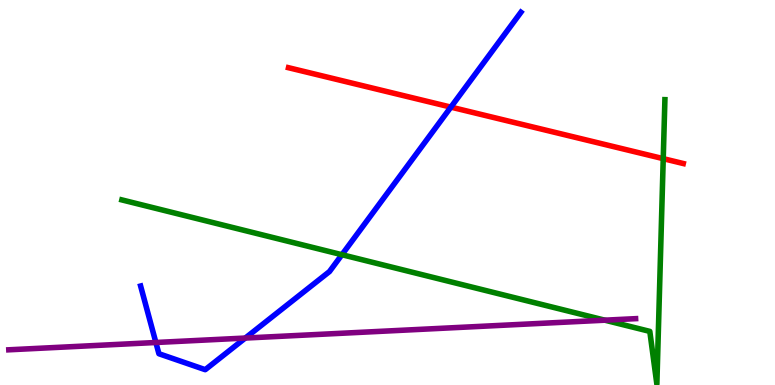[{'lines': ['blue', 'red'], 'intersections': [{'x': 5.82, 'y': 7.22}]}, {'lines': ['green', 'red'], 'intersections': [{'x': 8.56, 'y': 5.88}]}, {'lines': ['purple', 'red'], 'intersections': []}, {'lines': ['blue', 'green'], 'intersections': [{'x': 4.41, 'y': 3.38}]}, {'lines': ['blue', 'purple'], 'intersections': [{'x': 2.01, 'y': 1.1}, {'x': 3.16, 'y': 1.22}]}, {'lines': ['green', 'purple'], 'intersections': [{'x': 7.8, 'y': 1.68}]}]